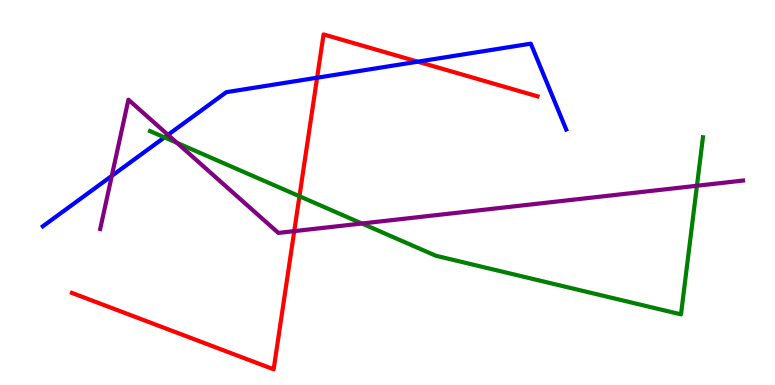[{'lines': ['blue', 'red'], 'intersections': [{'x': 4.09, 'y': 7.98}, {'x': 5.39, 'y': 8.4}]}, {'lines': ['green', 'red'], 'intersections': [{'x': 3.86, 'y': 4.9}]}, {'lines': ['purple', 'red'], 'intersections': [{'x': 3.8, 'y': 4.0}]}, {'lines': ['blue', 'green'], 'intersections': [{'x': 2.12, 'y': 6.43}]}, {'lines': ['blue', 'purple'], 'intersections': [{'x': 1.44, 'y': 5.43}, {'x': 2.17, 'y': 6.5}]}, {'lines': ['green', 'purple'], 'intersections': [{'x': 2.28, 'y': 6.29}, {'x': 4.67, 'y': 4.19}, {'x': 8.99, 'y': 5.18}]}]